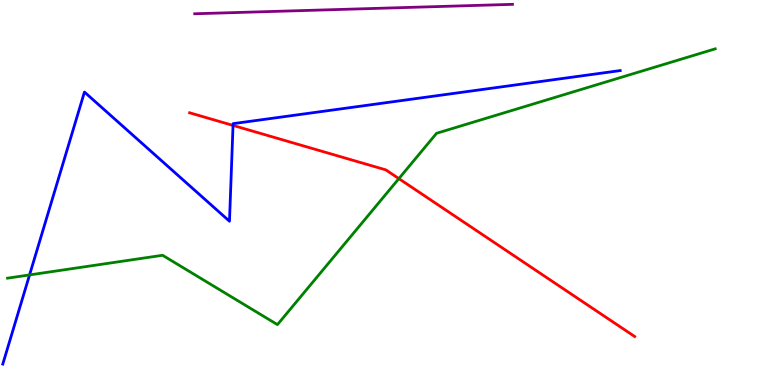[{'lines': ['blue', 'red'], 'intersections': [{'x': 3.01, 'y': 6.74}]}, {'lines': ['green', 'red'], 'intersections': [{'x': 5.15, 'y': 5.36}]}, {'lines': ['purple', 'red'], 'intersections': []}, {'lines': ['blue', 'green'], 'intersections': [{'x': 0.381, 'y': 2.86}]}, {'lines': ['blue', 'purple'], 'intersections': []}, {'lines': ['green', 'purple'], 'intersections': []}]